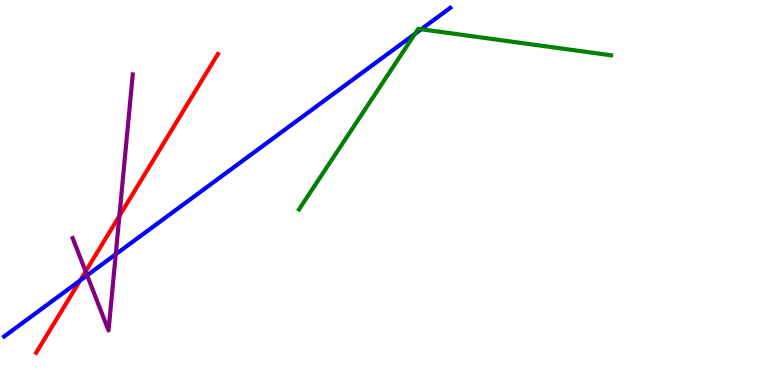[{'lines': ['blue', 'red'], 'intersections': [{'x': 1.03, 'y': 2.71}]}, {'lines': ['green', 'red'], 'intersections': []}, {'lines': ['purple', 'red'], 'intersections': [{'x': 1.1, 'y': 2.95}, {'x': 1.54, 'y': 4.39}]}, {'lines': ['blue', 'green'], 'intersections': [{'x': 5.35, 'y': 9.12}, {'x': 5.43, 'y': 9.24}]}, {'lines': ['blue', 'purple'], 'intersections': [{'x': 1.12, 'y': 2.85}, {'x': 1.49, 'y': 3.4}]}, {'lines': ['green', 'purple'], 'intersections': []}]